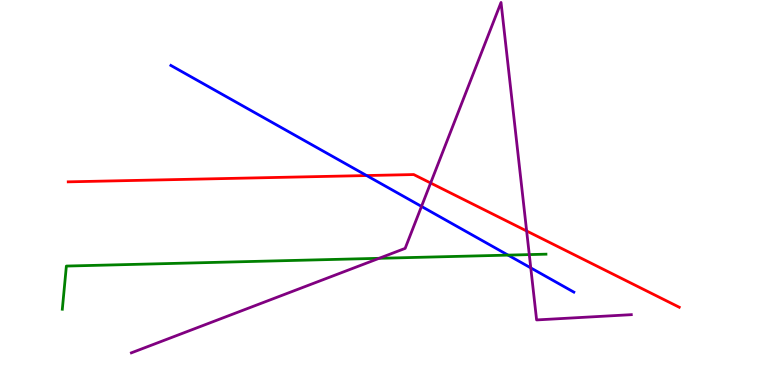[{'lines': ['blue', 'red'], 'intersections': [{'x': 4.73, 'y': 5.44}]}, {'lines': ['green', 'red'], 'intersections': []}, {'lines': ['purple', 'red'], 'intersections': [{'x': 5.56, 'y': 5.25}, {'x': 6.8, 'y': 4.0}]}, {'lines': ['blue', 'green'], 'intersections': [{'x': 6.56, 'y': 3.37}]}, {'lines': ['blue', 'purple'], 'intersections': [{'x': 5.44, 'y': 4.64}, {'x': 6.85, 'y': 3.04}]}, {'lines': ['green', 'purple'], 'intersections': [{'x': 4.89, 'y': 3.29}, {'x': 6.83, 'y': 3.39}]}]